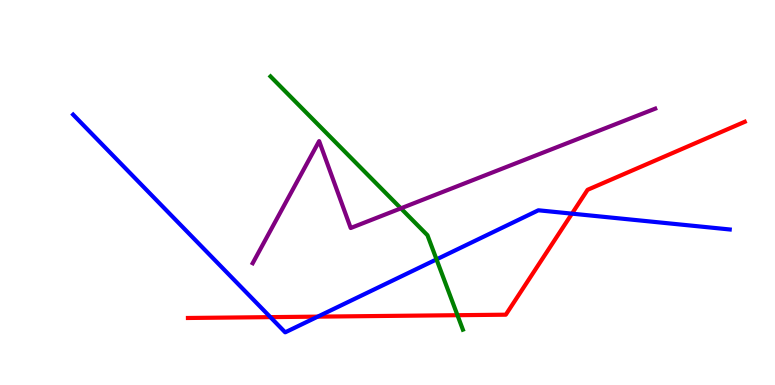[{'lines': ['blue', 'red'], 'intersections': [{'x': 3.49, 'y': 1.76}, {'x': 4.1, 'y': 1.78}, {'x': 7.38, 'y': 4.45}]}, {'lines': ['green', 'red'], 'intersections': [{'x': 5.9, 'y': 1.81}]}, {'lines': ['purple', 'red'], 'intersections': []}, {'lines': ['blue', 'green'], 'intersections': [{'x': 5.63, 'y': 3.26}]}, {'lines': ['blue', 'purple'], 'intersections': []}, {'lines': ['green', 'purple'], 'intersections': [{'x': 5.17, 'y': 4.59}]}]